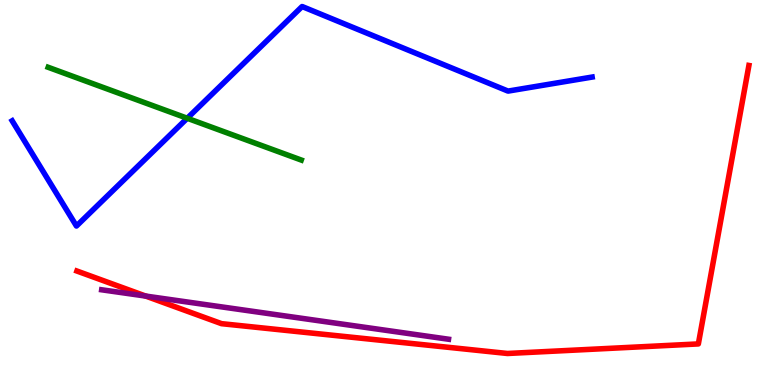[{'lines': ['blue', 'red'], 'intersections': []}, {'lines': ['green', 'red'], 'intersections': []}, {'lines': ['purple', 'red'], 'intersections': [{'x': 1.88, 'y': 2.31}]}, {'lines': ['blue', 'green'], 'intersections': [{'x': 2.42, 'y': 6.93}]}, {'lines': ['blue', 'purple'], 'intersections': []}, {'lines': ['green', 'purple'], 'intersections': []}]